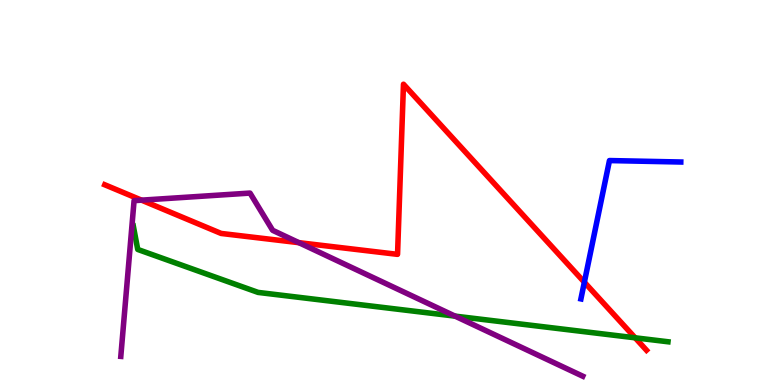[{'lines': ['blue', 'red'], 'intersections': [{'x': 7.54, 'y': 2.67}]}, {'lines': ['green', 'red'], 'intersections': [{'x': 8.2, 'y': 1.23}]}, {'lines': ['purple', 'red'], 'intersections': [{'x': 1.83, 'y': 4.8}, {'x': 3.86, 'y': 3.7}]}, {'lines': ['blue', 'green'], 'intersections': []}, {'lines': ['blue', 'purple'], 'intersections': []}, {'lines': ['green', 'purple'], 'intersections': [{'x': 5.87, 'y': 1.79}]}]